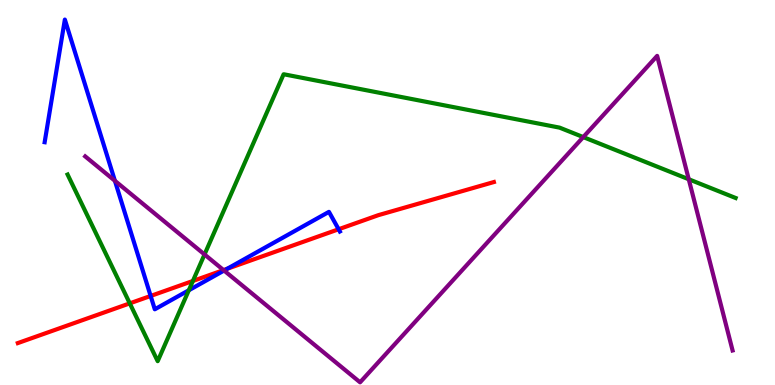[{'lines': ['blue', 'red'], 'intersections': [{'x': 1.94, 'y': 2.31}, {'x': 2.93, 'y': 3.02}, {'x': 4.37, 'y': 4.05}]}, {'lines': ['green', 'red'], 'intersections': [{'x': 1.67, 'y': 2.12}, {'x': 2.49, 'y': 2.7}]}, {'lines': ['purple', 'red'], 'intersections': [{'x': 2.88, 'y': 2.98}]}, {'lines': ['blue', 'green'], 'intersections': [{'x': 2.44, 'y': 2.46}]}, {'lines': ['blue', 'purple'], 'intersections': [{'x': 1.48, 'y': 5.3}, {'x': 2.89, 'y': 2.97}]}, {'lines': ['green', 'purple'], 'intersections': [{'x': 2.64, 'y': 3.39}, {'x': 7.53, 'y': 6.44}, {'x': 8.89, 'y': 5.34}]}]